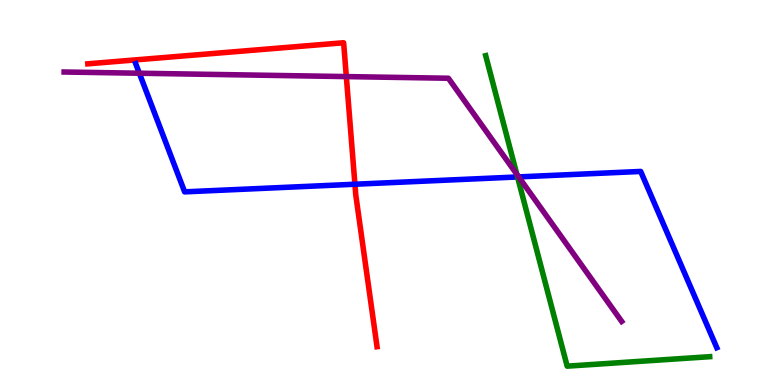[{'lines': ['blue', 'red'], 'intersections': [{'x': 4.58, 'y': 5.21}]}, {'lines': ['green', 'red'], 'intersections': []}, {'lines': ['purple', 'red'], 'intersections': [{'x': 4.47, 'y': 8.01}]}, {'lines': ['blue', 'green'], 'intersections': [{'x': 6.68, 'y': 5.4}]}, {'lines': ['blue', 'purple'], 'intersections': [{'x': 1.8, 'y': 8.1}, {'x': 6.69, 'y': 5.41}]}, {'lines': ['green', 'purple'], 'intersections': [{'x': 6.67, 'y': 5.47}]}]